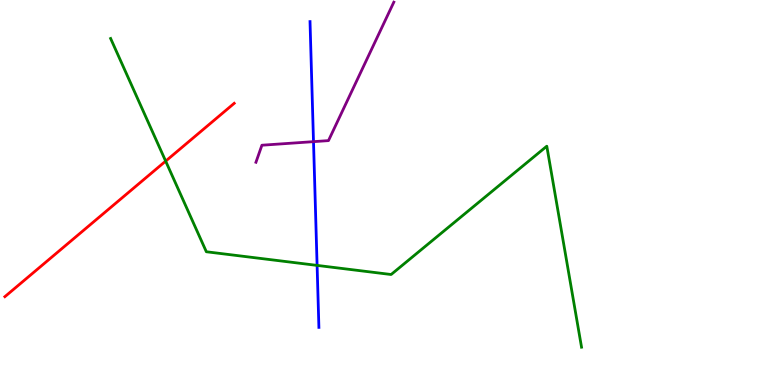[{'lines': ['blue', 'red'], 'intersections': []}, {'lines': ['green', 'red'], 'intersections': [{'x': 2.14, 'y': 5.82}]}, {'lines': ['purple', 'red'], 'intersections': []}, {'lines': ['blue', 'green'], 'intersections': [{'x': 4.09, 'y': 3.11}]}, {'lines': ['blue', 'purple'], 'intersections': [{'x': 4.05, 'y': 6.32}]}, {'lines': ['green', 'purple'], 'intersections': []}]